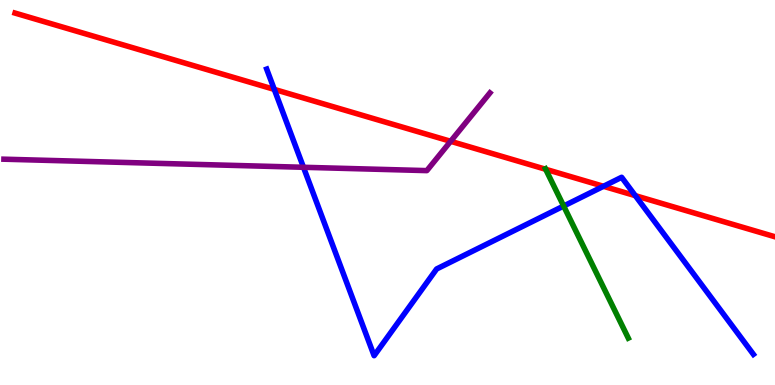[{'lines': ['blue', 'red'], 'intersections': [{'x': 3.54, 'y': 7.68}, {'x': 7.79, 'y': 5.16}, {'x': 8.2, 'y': 4.92}]}, {'lines': ['green', 'red'], 'intersections': [{'x': 7.04, 'y': 5.6}]}, {'lines': ['purple', 'red'], 'intersections': [{'x': 5.81, 'y': 6.33}]}, {'lines': ['blue', 'green'], 'intersections': [{'x': 7.27, 'y': 4.65}]}, {'lines': ['blue', 'purple'], 'intersections': [{'x': 3.92, 'y': 5.65}]}, {'lines': ['green', 'purple'], 'intersections': []}]